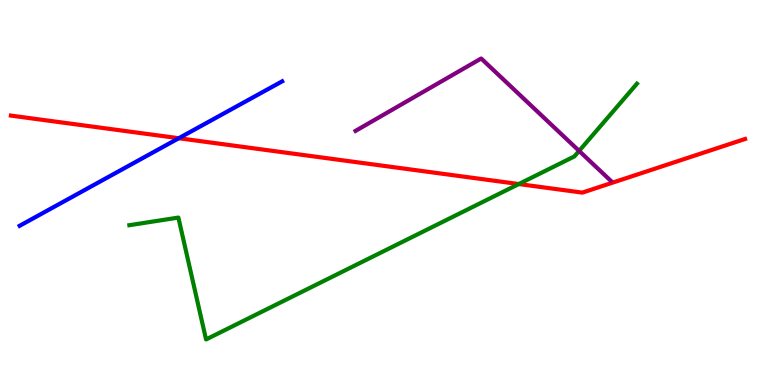[{'lines': ['blue', 'red'], 'intersections': [{'x': 2.31, 'y': 6.41}]}, {'lines': ['green', 'red'], 'intersections': [{'x': 6.69, 'y': 5.22}]}, {'lines': ['purple', 'red'], 'intersections': []}, {'lines': ['blue', 'green'], 'intersections': []}, {'lines': ['blue', 'purple'], 'intersections': []}, {'lines': ['green', 'purple'], 'intersections': [{'x': 7.47, 'y': 6.08}]}]